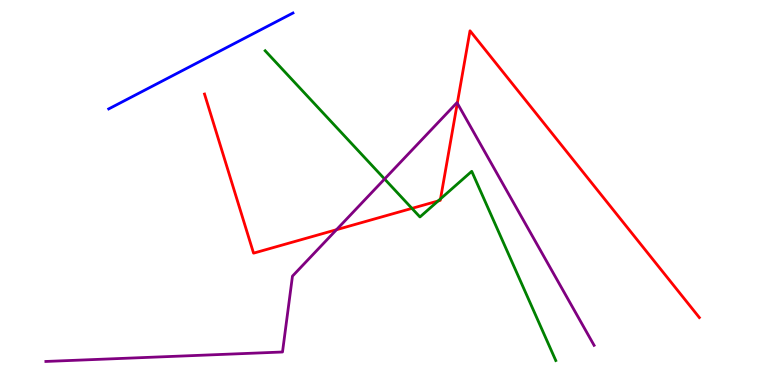[{'lines': ['blue', 'red'], 'intersections': []}, {'lines': ['green', 'red'], 'intersections': [{'x': 5.32, 'y': 4.59}, {'x': 5.65, 'y': 4.78}, {'x': 5.68, 'y': 4.84}]}, {'lines': ['purple', 'red'], 'intersections': [{'x': 4.34, 'y': 4.03}, {'x': 5.9, 'y': 7.32}]}, {'lines': ['blue', 'green'], 'intersections': []}, {'lines': ['blue', 'purple'], 'intersections': []}, {'lines': ['green', 'purple'], 'intersections': [{'x': 4.96, 'y': 5.35}]}]